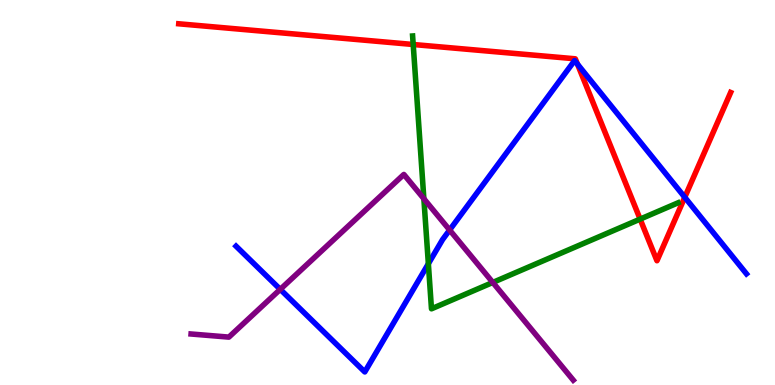[{'lines': ['blue', 'red'], 'intersections': [{'x': 7.45, 'y': 8.33}, {'x': 8.84, 'y': 4.88}]}, {'lines': ['green', 'red'], 'intersections': [{'x': 5.33, 'y': 8.84}, {'x': 8.26, 'y': 4.31}]}, {'lines': ['purple', 'red'], 'intersections': []}, {'lines': ['blue', 'green'], 'intersections': [{'x': 5.53, 'y': 3.15}]}, {'lines': ['blue', 'purple'], 'intersections': [{'x': 3.62, 'y': 2.48}, {'x': 5.8, 'y': 4.03}]}, {'lines': ['green', 'purple'], 'intersections': [{'x': 5.47, 'y': 4.84}, {'x': 6.36, 'y': 2.66}]}]